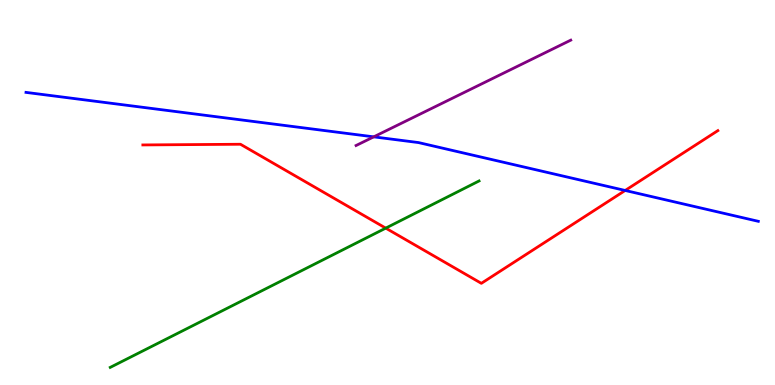[{'lines': ['blue', 'red'], 'intersections': [{'x': 8.07, 'y': 5.05}]}, {'lines': ['green', 'red'], 'intersections': [{'x': 4.98, 'y': 4.07}]}, {'lines': ['purple', 'red'], 'intersections': []}, {'lines': ['blue', 'green'], 'intersections': []}, {'lines': ['blue', 'purple'], 'intersections': [{'x': 4.82, 'y': 6.45}]}, {'lines': ['green', 'purple'], 'intersections': []}]